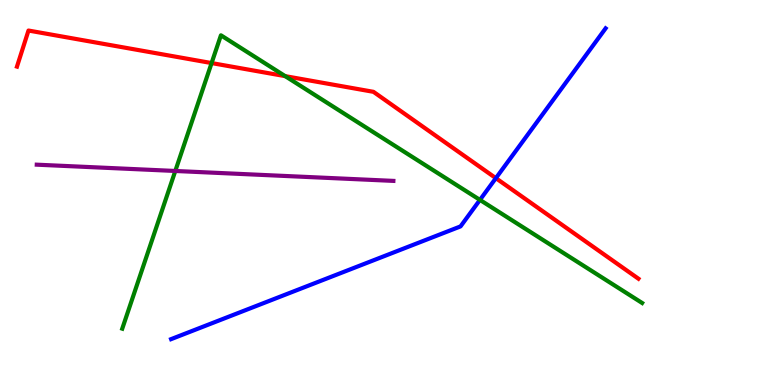[{'lines': ['blue', 'red'], 'intersections': [{'x': 6.4, 'y': 5.37}]}, {'lines': ['green', 'red'], 'intersections': [{'x': 2.73, 'y': 8.36}, {'x': 3.68, 'y': 8.02}]}, {'lines': ['purple', 'red'], 'intersections': []}, {'lines': ['blue', 'green'], 'intersections': [{'x': 6.19, 'y': 4.81}]}, {'lines': ['blue', 'purple'], 'intersections': []}, {'lines': ['green', 'purple'], 'intersections': [{'x': 2.26, 'y': 5.56}]}]